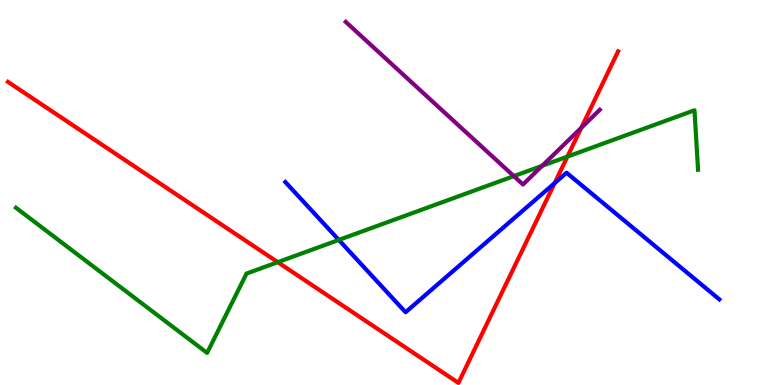[{'lines': ['blue', 'red'], 'intersections': [{'x': 7.16, 'y': 5.24}]}, {'lines': ['green', 'red'], 'intersections': [{'x': 3.58, 'y': 3.19}, {'x': 7.32, 'y': 5.93}]}, {'lines': ['purple', 'red'], 'intersections': [{'x': 7.5, 'y': 6.68}]}, {'lines': ['blue', 'green'], 'intersections': [{'x': 4.37, 'y': 3.77}]}, {'lines': ['blue', 'purple'], 'intersections': []}, {'lines': ['green', 'purple'], 'intersections': [{'x': 6.63, 'y': 5.43}, {'x': 7.0, 'y': 5.69}]}]